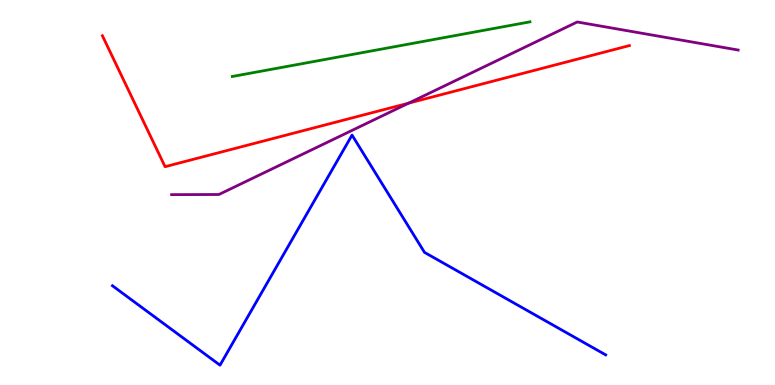[{'lines': ['blue', 'red'], 'intersections': []}, {'lines': ['green', 'red'], 'intersections': []}, {'lines': ['purple', 'red'], 'intersections': [{'x': 5.27, 'y': 7.32}]}, {'lines': ['blue', 'green'], 'intersections': []}, {'lines': ['blue', 'purple'], 'intersections': []}, {'lines': ['green', 'purple'], 'intersections': []}]